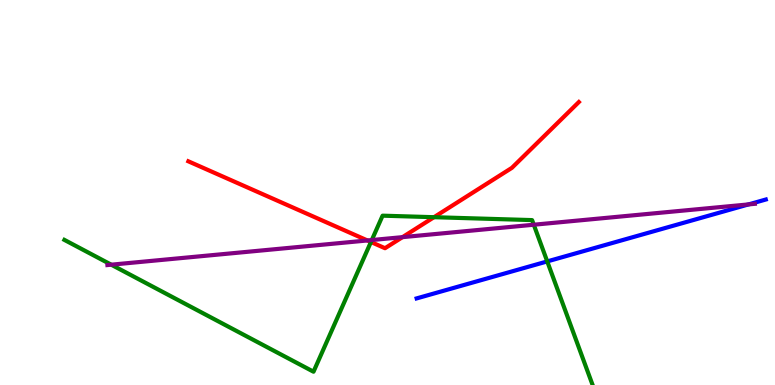[{'lines': ['blue', 'red'], 'intersections': []}, {'lines': ['green', 'red'], 'intersections': [{'x': 4.79, 'y': 3.71}, {'x': 5.6, 'y': 4.36}]}, {'lines': ['purple', 'red'], 'intersections': [{'x': 4.74, 'y': 3.75}, {'x': 5.19, 'y': 3.84}]}, {'lines': ['blue', 'green'], 'intersections': [{'x': 7.06, 'y': 3.21}]}, {'lines': ['blue', 'purple'], 'intersections': [{'x': 9.66, 'y': 4.69}]}, {'lines': ['green', 'purple'], 'intersections': [{'x': 1.44, 'y': 3.12}, {'x': 4.8, 'y': 3.76}, {'x': 6.89, 'y': 4.16}]}]